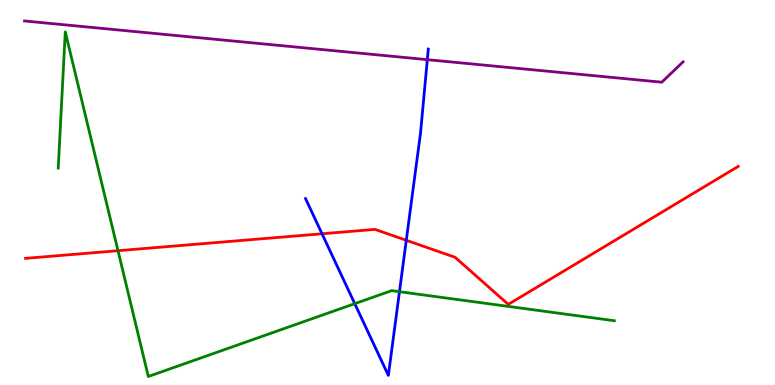[{'lines': ['blue', 'red'], 'intersections': [{'x': 4.16, 'y': 3.93}, {'x': 5.24, 'y': 3.76}]}, {'lines': ['green', 'red'], 'intersections': [{'x': 1.52, 'y': 3.49}]}, {'lines': ['purple', 'red'], 'intersections': []}, {'lines': ['blue', 'green'], 'intersections': [{'x': 4.58, 'y': 2.11}, {'x': 5.15, 'y': 2.42}]}, {'lines': ['blue', 'purple'], 'intersections': [{'x': 5.51, 'y': 8.45}]}, {'lines': ['green', 'purple'], 'intersections': []}]